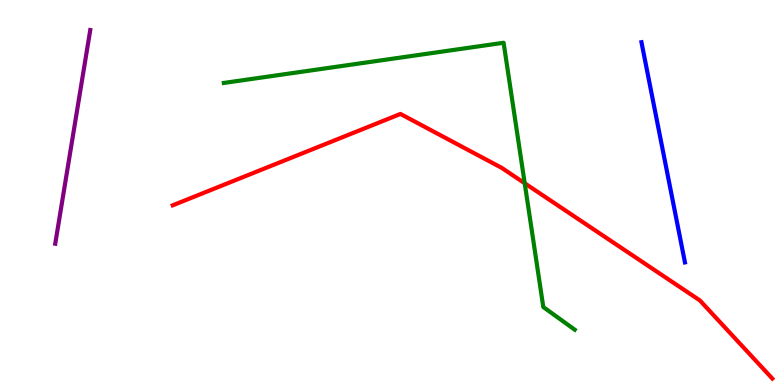[{'lines': ['blue', 'red'], 'intersections': []}, {'lines': ['green', 'red'], 'intersections': [{'x': 6.77, 'y': 5.24}]}, {'lines': ['purple', 'red'], 'intersections': []}, {'lines': ['blue', 'green'], 'intersections': []}, {'lines': ['blue', 'purple'], 'intersections': []}, {'lines': ['green', 'purple'], 'intersections': []}]